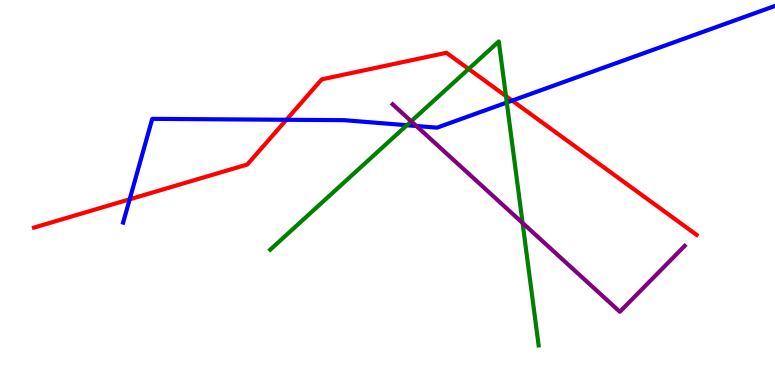[{'lines': ['blue', 'red'], 'intersections': [{'x': 1.67, 'y': 4.82}, {'x': 3.7, 'y': 6.89}, {'x': 6.61, 'y': 7.39}]}, {'lines': ['green', 'red'], 'intersections': [{'x': 6.05, 'y': 8.21}, {'x': 6.53, 'y': 7.5}]}, {'lines': ['purple', 'red'], 'intersections': []}, {'lines': ['blue', 'green'], 'intersections': [{'x': 5.25, 'y': 6.75}, {'x': 6.54, 'y': 7.34}]}, {'lines': ['blue', 'purple'], 'intersections': [{'x': 5.37, 'y': 6.73}]}, {'lines': ['green', 'purple'], 'intersections': [{'x': 5.31, 'y': 6.85}, {'x': 6.74, 'y': 4.21}]}]